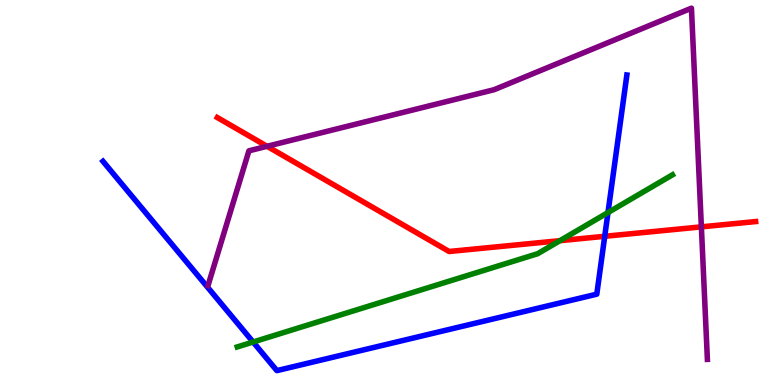[{'lines': ['blue', 'red'], 'intersections': [{'x': 7.8, 'y': 3.86}]}, {'lines': ['green', 'red'], 'intersections': [{'x': 7.23, 'y': 3.75}]}, {'lines': ['purple', 'red'], 'intersections': [{'x': 3.45, 'y': 6.2}, {'x': 9.05, 'y': 4.11}]}, {'lines': ['blue', 'green'], 'intersections': [{'x': 3.27, 'y': 1.12}, {'x': 7.85, 'y': 4.48}]}, {'lines': ['blue', 'purple'], 'intersections': []}, {'lines': ['green', 'purple'], 'intersections': []}]